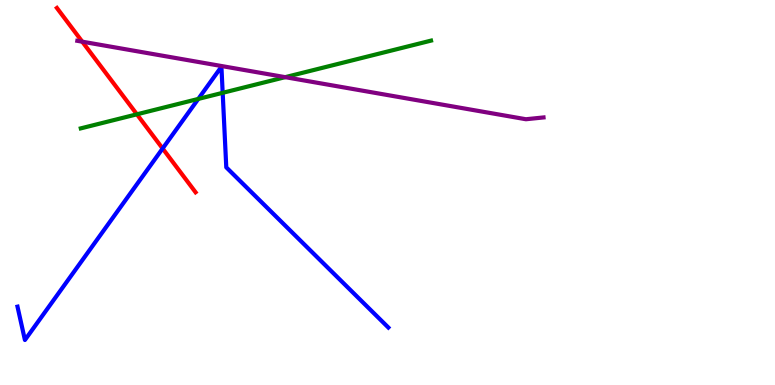[{'lines': ['blue', 'red'], 'intersections': [{'x': 2.1, 'y': 6.14}]}, {'lines': ['green', 'red'], 'intersections': [{'x': 1.77, 'y': 7.03}]}, {'lines': ['purple', 'red'], 'intersections': [{'x': 1.06, 'y': 8.92}]}, {'lines': ['blue', 'green'], 'intersections': [{'x': 2.56, 'y': 7.43}, {'x': 2.87, 'y': 7.59}]}, {'lines': ['blue', 'purple'], 'intersections': []}, {'lines': ['green', 'purple'], 'intersections': [{'x': 3.68, 'y': 8.0}]}]